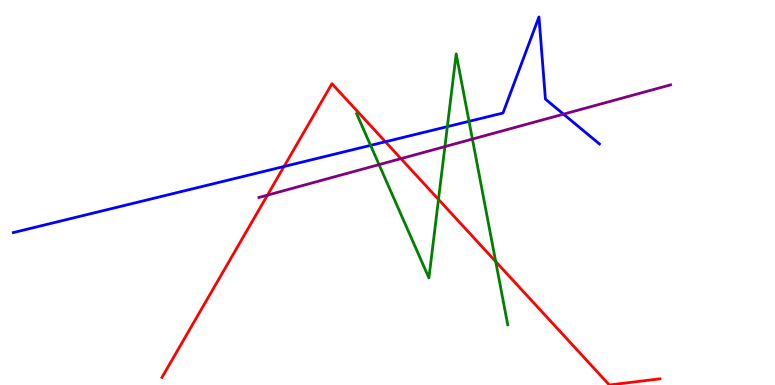[{'lines': ['blue', 'red'], 'intersections': [{'x': 3.66, 'y': 5.68}, {'x': 4.97, 'y': 6.32}]}, {'lines': ['green', 'red'], 'intersections': [{'x': 5.66, 'y': 4.82}, {'x': 6.4, 'y': 3.21}]}, {'lines': ['purple', 'red'], 'intersections': [{'x': 3.45, 'y': 4.93}, {'x': 5.17, 'y': 5.88}]}, {'lines': ['blue', 'green'], 'intersections': [{'x': 4.78, 'y': 6.22}, {'x': 5.77, 'y': 6.71}, {'x': 6.05, 'y': 6.85}]}, {'lines': ['blue', 'purple'], 'intersections': [{'x': 7.27, 'y': 7.03}]}, {'lines': ['green', 'purple'], 'intersections': [{'x': 4.89, 'y': 5.72}, {'x': 5.74, 'y': 6.19}, {'x': 6.1, 'y': 6.39}]}]